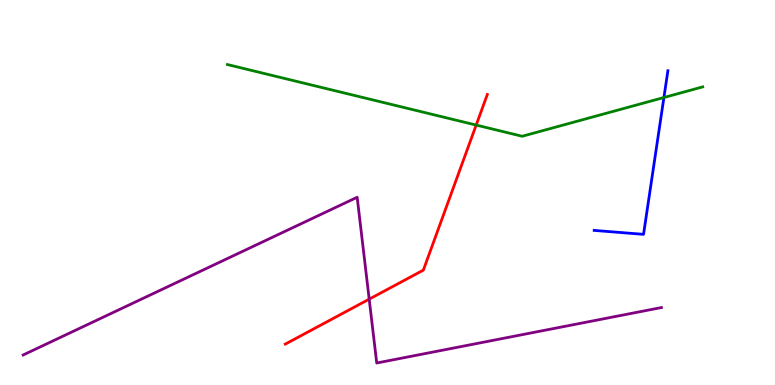[{'lines': ['blue', 'red'], 'intersections': []}, {'lines': ['green', 'red'], 'intersections': [{'x': 6.14, 'y': 6.75}]}, {'lines': ['purple', 'red'], 'intersections': [{'x': 4.76, 'y': 2.23}]}, {'lines': ['blue', 'green'], 'intersections': [{'x': 8.57, 'y': 7.47}]}, {'lines': ['blue', 'purple'], 'intersections': []}, {'lines': ['green', 'purple'], 'intersections': []}]